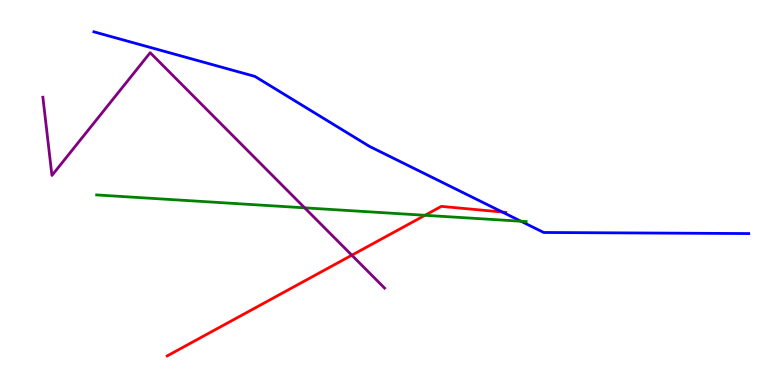[{'lines': ['blue', 'red'], 'intersections': [{'x': 6.48, 'y': 4.49}]}, {'lines': ['green', 'red'], 'intersections': [{'x': 5.48, 'y': 4.41}]}, {'lines': ['purple', 'red'], 'intersections': [{'x': 4.54, 'y': 3.37}]}, {'lines': ['blue', 'green'], 'intersections': [{'x': 6.72, 'y': 4.25}]}, {'lines': ['blue', 'purple'], 'intersections': []}, {'lines': ['green', 'purple'], 'intersections': [{'x': 3.93, 'y': 4.6}]}]